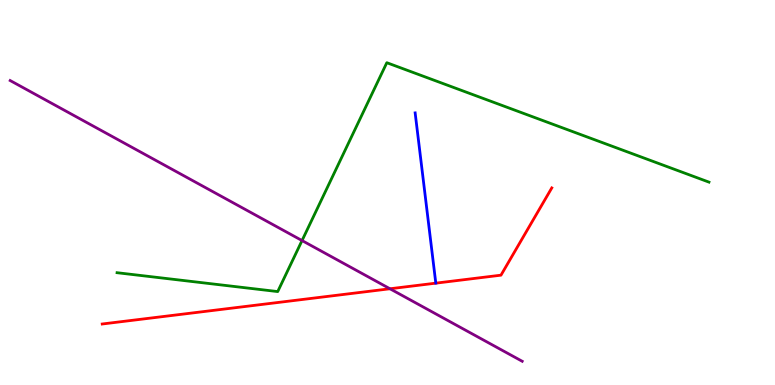[{'lines': ['blue', 'red'], 'intersections': []}, {'lines': ['green', 'red'], 'intersections': []}, {'lines': ['purple', 'red'], 'intersections': [{'x': 5.03, 'y': 2.5}]}, {'lines': ['blue', 'green'], 'intersections': []}, {'lines': ['blue', 'purple'], 'intersections': []}, {'lines': ['green', 'purple'], 'intersections': [{'x': 3.9, 'y': 3.75}]}]